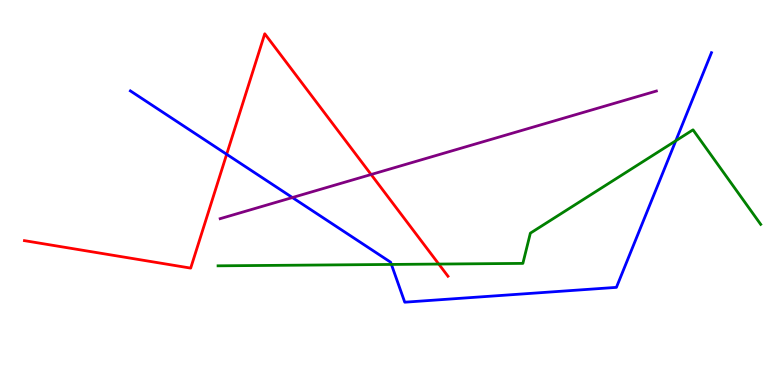[{'lines': ['blue', 'red'], 'intersections': [{'x': 2.92, 'y': 5.99}]}, {'lines': ['green', 'red'], 'intersections': [{'x': 5.66, 'y': 3.14}]}, {'lines': ['purple', 'red'], 'intersections': [{'x': 4.79, 'y': 5.47}]}, {'lines': ['blue', 'green'], 'intersections': [{'x': 5.05, 'y': 3.13}, {'x': 8.72, 'y': 6.34}]}, {'lines': ['blue', 'purple'], 'intersections': [{'x': 3.77, 'y': 4.87}]}, {'lines': ['green', 'purple'], 'intersections': []}]